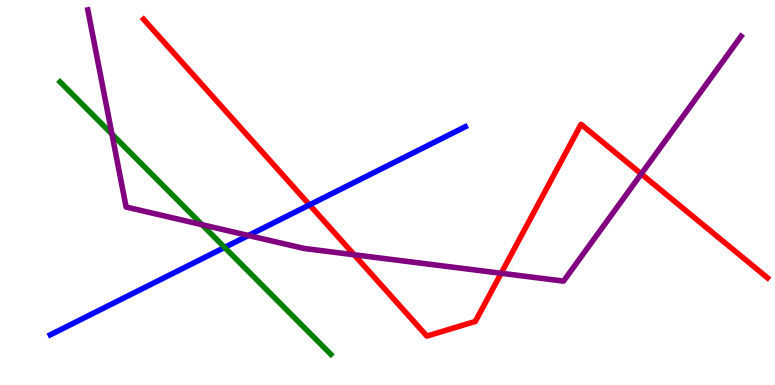[{'lines': ['blue', 'red'], 'intersections': [{'x': 3.99, 'y': 4.68}]}, {'lines': ['green', 'red'], 'intersections': []}, {'lines': ['purple', 'red'], 'intersections': [{'x': 4.57, 'y': 3.38}, {'x': 6.47, 'y': 2.9}, {'x': 8.27, 'y': 5.48}]}, {'lines': ['blue', 'green'], 'intersections': [{'x': 2.9, 'y': 3.57}]}, {'lines': ['blue', 'purple'], 'intersections': [{'x': 3.21, 'y': 3.88}]}, {'lines': ['green', 'purple'], 'intersections': [{'x': 1.44, 'y': 6.52}, {'x': 2.61, 'y': 4.16}]}]